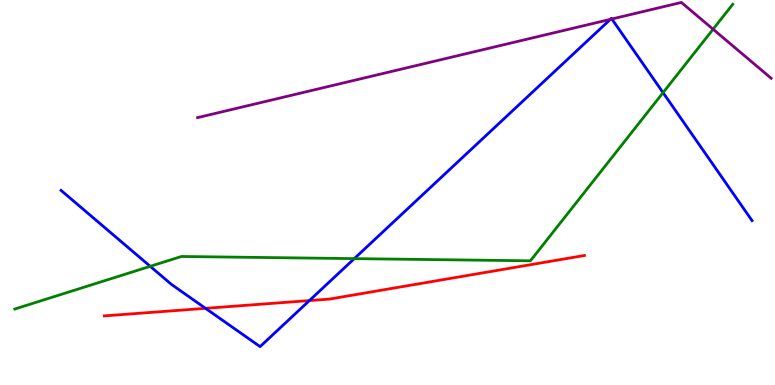[{'lines': ['blue', 'red'], 'intersections': [{'x': 2.65, 'y': 1.99}, {'x': 3.99, 'y': 2.19}]}, {'lines': ['green', 'red'], 'intersections': []}, {'lines': ['purple', 'red'], 'intersections': []}, {'lines': ['blue', 'green'], 'intersections': [{'x': 1.94, 'y': 3.08}, {'x': 4.57, 'y': 3.28}, {'x': 8.56, 'y': 7.59}]}, {'lines': ['blue', 'purple'], 'intersections': [{'x': 7.88, 'y': 9.5}, {'x': 7.89, 'y': 9.51}]}, {'lines': ['green', 'purple'], 'intersections': [{'x': 9.2, 'y': 9.24}]}]